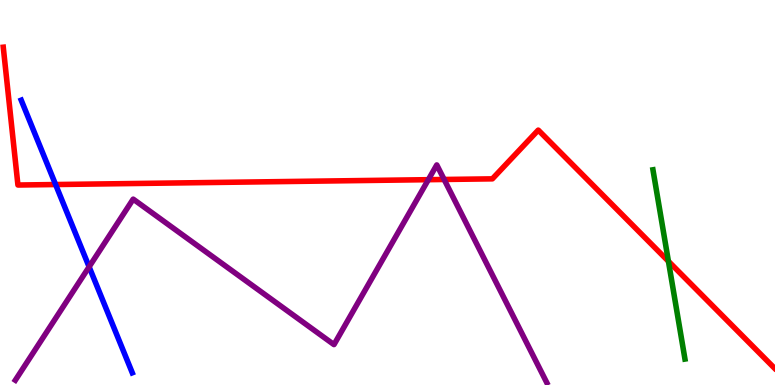[{'lines': ['blue', 'red'], 'intersections': [{'x': 0.717, 'y': 5.21}]}, {'lines': ['green', 'red'], 'intersections': [{'x': 8.62, 'y': 3.21}]}, {'lines': ['purple', 'red'], 'intersections': [{'x': 5.53, 'y': 5.33}, {'x': 5.73, 'y': 5.34}]}, {'lines': ['blue', 'green'], 'intersections': []}, {'lines': ['blue', 'purple'], 'intersections': [{'x': 1.15, 'y': 3.07}]}, {'lines': ['green', 'purple'], 'intersections': []}]